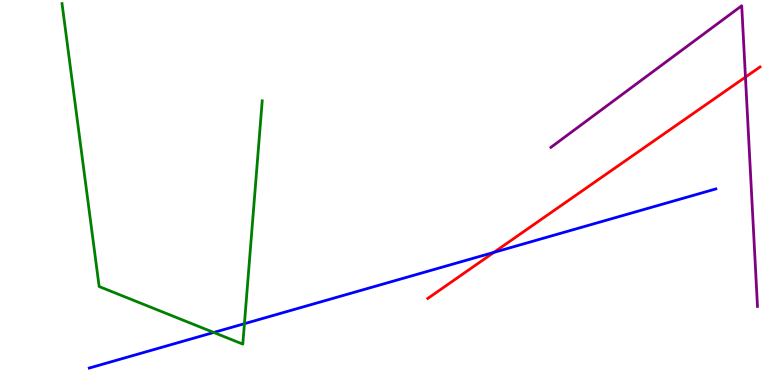[{'lines': ['blue', 'red'], 'intersections': [{'x': 6.37, 'y': 3.45}]}, {'lines': ['green', 'red'], 'intersections': []}, {'lines': ['purple', 'red'], 'intersections': [{'x': 9.62, 'y': 8.0}]}, {'lines': ['blue', 'green'], 'intersections': [{'x': 2.76, 'y': 1.36}, {'x': 3.15, 'y': 1.59}]}, {'lines': ['blue', 'purple'], 'intersections': []}, {'lines': ['green', 'purple'], 'intersections': []}]